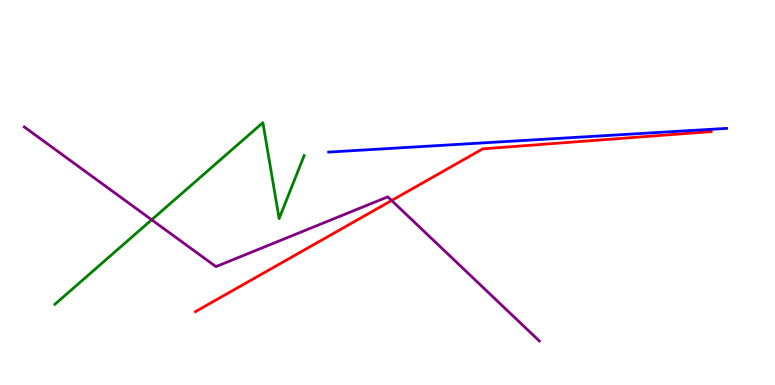[{'lines': ['blue', 'red'], 'intersections': []}, {'lines': ['green', 'red'], 'intersections': []}, {'lines': ['purple', 'red'], 'intersections': [{'x': 5.05, 'y': 4.79}]}, {'lines': ['blue', 'green'], 'intersections': []}, {'lines': ['blue', 'purple'], 'intersections': []}, {'lines': ['green', 'purple'], 'intersections': [{'x': 1.96, 'y': 4.29}]}]